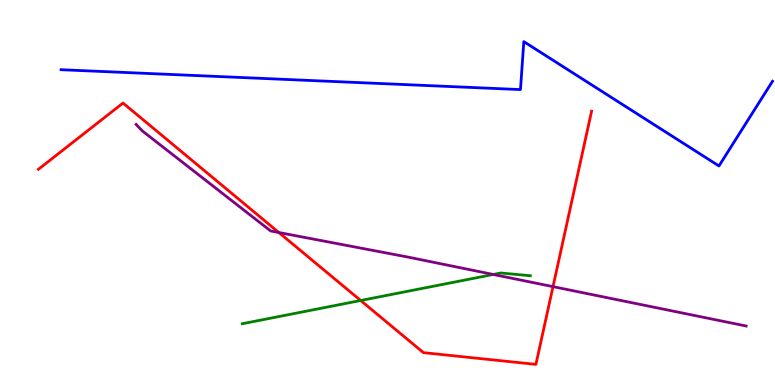[{'lines': ['blue', 'red'], 'intersections': []}, {'lines': ['green', 'red'], 'intersections': [{'x': 4.65, 'y': 2.19}]}, {'lines': ['purple', 'red'], 'intersections': [{'x': 3.6, 'y': 3.96}, {'x': 7.14, 'y': 2.55}]}, {'lines': ['blue', 'green'], 'intersections': []}, {'lines': ['blue', 'purple'], 'intersections': []}, {'lines': ['green', 'purple'], 'intersections': [{'x': 6.37, 'y': 2.87}]}]